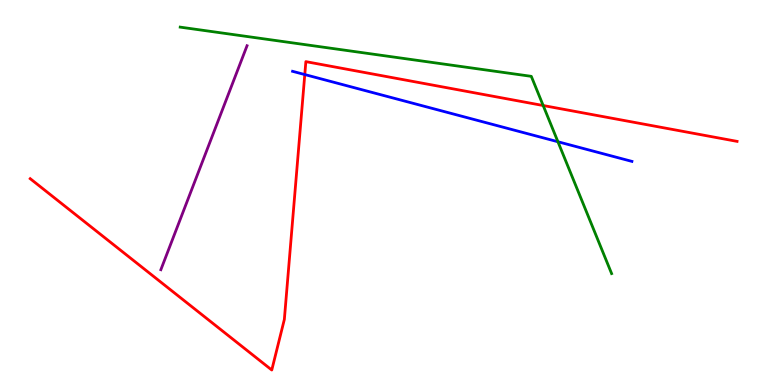[{'lines': ['blue', 'red'], 'intersections': [{'x': 3.93, 'y': 8.06}]}, {'lines': ['green', 'red'], 'intersections': [{'x': 7.01, 'y': 7.26}]}, {'lines': ['purple', 'red'], 'intersections': []}, {'lines': ['blue', 'green'], 'intersections': [{'x': 7.2, 'y': 6.32}]}, {'lines': ['blue', 'purple'], 'intersections': []}, {'lines': ['green', 'purple'], 'intersections': []}]